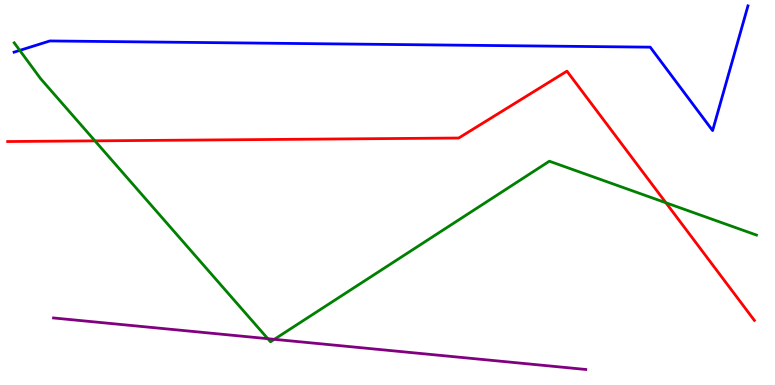[{'lines': ['blue', 'red'], 'intersections': []}, {'lines': ['green', 'red'], 'intersections': [{'x': 1.22, 'y': 6.34}, {'x': 8.59, 'y': 4.73}]}, {'lines': ['purple', 'red'], 'intersections': []}, {'lines': ['blue', 'green'], 'intersections': [{'x': 0.255, 'y': 8.69}]}, {'lines': ['blue', 'purple'], 'intersections': []}, {'lines': ['green', 'purple'], 'intersections': [{'x': 3.46, 'y': 1.2}, {'x': 3.54, 'y': 1.19}]}]